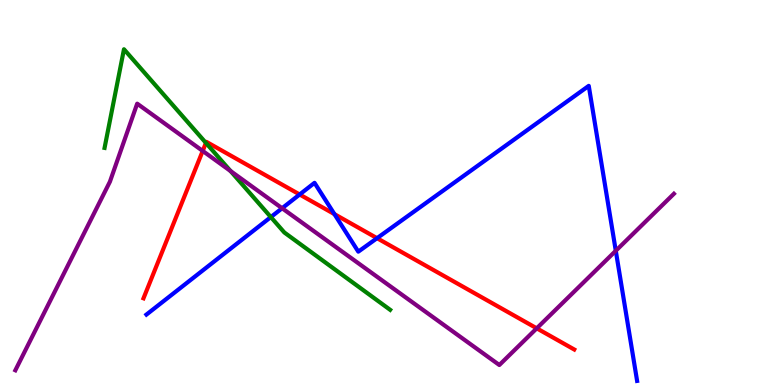[{'lines': ['blue', 'red'], 'intersections': [{'x': 3.87, 'y': 4.95}, {'x': 4.32, 'y': 4.44}, {'x': 4.86, 'y': 3.81}]}, {'lines': ['green', 'red'], 'intersections': [{'x': 2.66, 'y': 6.29}]}, {'lines': ['purple', 'red'], 'intersections': [{'x': 2.62, 'y': 6.08}, {'x': 6.93, 'y': 1.47}]}, {'lines': ['blue', 'green'], 'intersections': [{'x': 3.49, 'y': 4.36}]}, {'lines': ['blue', 'purple'], 'intersections': [{'x': 3.64, 'y': 4.59}, {'x': 7.95, 'y': 3.49}]}, {'lines': ['green', 'purple'], 'intersections': [{'x': 2.97, 'y': 5.56}]}]